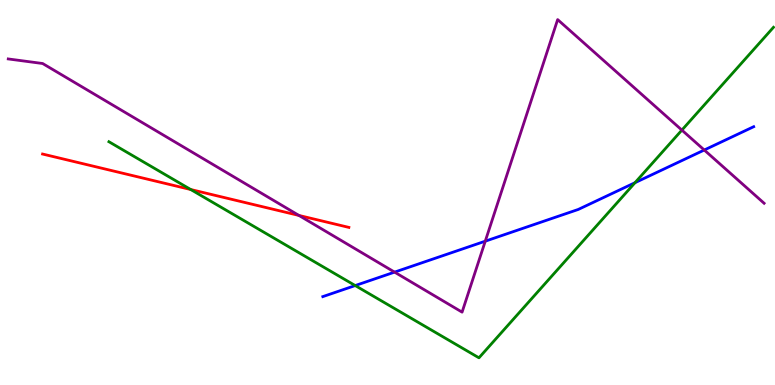[{'lines': ['blue', 'red'], 'intersections': []}, {'lines': ['green', 'red'], 'intersections': [{'x': 2.46, 'y': 5.08}]}, {'lines': ['purple', 'red'], 'intersections': [{'x': 3.86, 'y': 4.4}]}, {'lines': ['blue', 'green'], 'intersections': [{'x': 4.58, 'y': 2.58}, {'x': 8.19, 'y': 5.26}]}, {'lines': ['blue', 'purple'], 'intersections': [{'x': 5.09, 'y': 2.93}, {'x': 6.26, 'y': 3.74}, {'x': 9.09, 'y': 6.1}]}, {'lines': ['green', 'purple'], 'intersections': [{'x': 8.8, 'y': 6.62}]}]